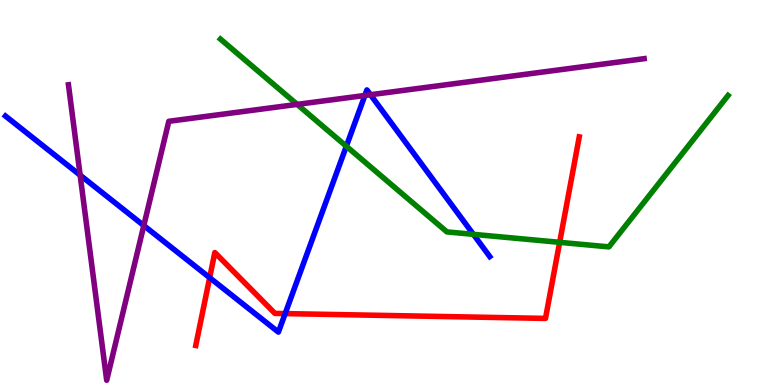[{'lines': ['blue', 'red'], 'intersections': [{'x': 2.71, 'y': 2.79}, {'x': 3.68, 'y': 1.85}]}, {'lines': ['green', 'red'], 'intersections': [{'x': 7.22, 'y': 3.71}]}, {'lines': ['purple', 'red'], 'intersections': []}, {'lines': ['blue', 'green'], 'intersections': [{'x': 4.47, 'y': 6.2}, {'x': 6.11, 'y': 3.91}]}, {'lines': ['blue', 'purple'], 'intersections': [{'x': 1.03, 'y': 5.45}, {'x': 1.86, 'y': 4.14}, {'x': 4.71, 'y': 7.52}, {'x': 4.78, 'y': 7.54}]}, {'lines': ['green', 'purple'], 'intersections': [{'x': 3.83, 'y': 7.29}]}]